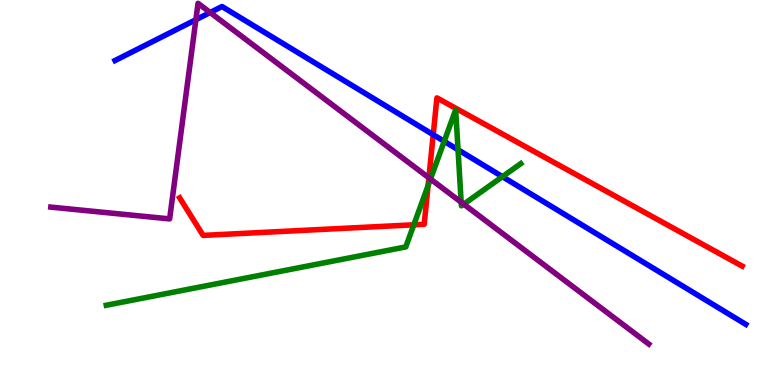[{'lines': ['blue', 'red'], 'intersections': [{'x': 5.59, 'y': 6.5}]}, {'lines': ['green', 'red'], 'intersections': [{'x': 5.34, 'y': 4.16}, {'x': 5.52, 'y': 5.18}]}, {'lines': ['purple', 'red'], 'intersections': [{'x': 5.53, 'y': 5.38}]}, {'lines': ['blue', 'green'], 'intersections': [{'x': 5.73, 'y': 6.33}, {'x': 5.91, 'y': 6.11}, {'x': 6.48, 'y': 5.41}]}, {'lines': ['blue', 'purple'], 'intersections': [{'x': 2.53, 'y': 9.49}, {'x': 2.71, 'y': 9.68}]}, {'lines': ['green', 'purple'], 'intersections': [{'x': 5.55, 'y': 5.35}, {'x': 5.95, 'y': 4.75}, {'x': 5.98, 'y': 4.7}]}]